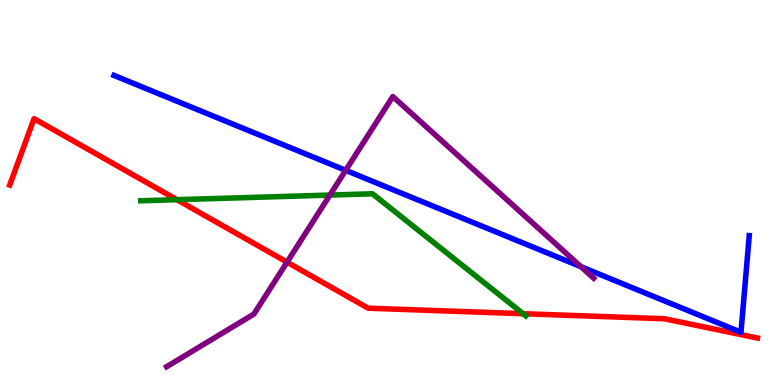[{'lines': ['blue', 'red'], 'intersections': []}, {'lines': ['green', 'red'], 'intersections': [{'x': 2.28, 'y': 4.81}, {'x': 6.75, 'y': 1.85}]}, {'lines': ['purple', 'red'], 'intersections': [{'x': 3.7, 'y': 3.19}]}, {'lines': ['blue', 'green'], 'intersections': []}, {'lines': ['blue', 'purple'], 'intersections': [{'x': 4.46, 'y': 5.58}, {'x': 7.5, 'y': 3.07}]}, {'lines': ['green', 'purple'], 'intersections': [{'x': 4.26, 'y': 4.93}]}]